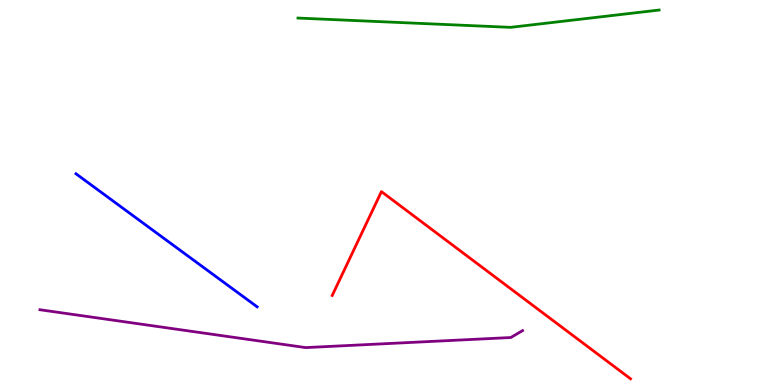[{'lines': ['blue', 'red'], 'intersections': []}, {'lines': ['green', 'red'], 'intersections': []}, {'lines': ['purple', 'red'], 'intersections': []}, {'lines': ['blue', 'green'], 'intersections': []}, {'lines': ['blue', 'purple'], 'intersections': []}, {'lines': ['green', 'purple'], 'intersections': []}]